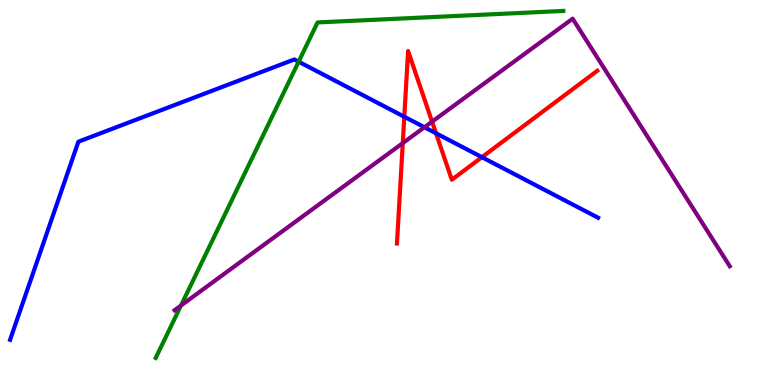[{'lines': ['blue', 'red'], 'intersections': [{'x': 5.22, 'y': 6.97}, {'x': 5.63, 'y': 6.54}, {'x': 6.22, 'y': 5.92}]}, {'lines': ['green', 'red'], 'intersections': []}, {'lines': ['purple', 'red'], 'intersections': [{'x': 5.2, 'y': 6.28}, {'x': 5.58, 'y': 6.84}]}, {'lines': ['blue', 'green'], 'intersections': [{'x': 3.85, 'y': 8.4}]}, {'lines': ['blue', 'purple'], 'intersections': [{'x': 5.48, 'y': 6.69}]}, {'lines': ['green', 'purple'], 'intersections': [{'x': 2.34, 'y': 2.06}]}]